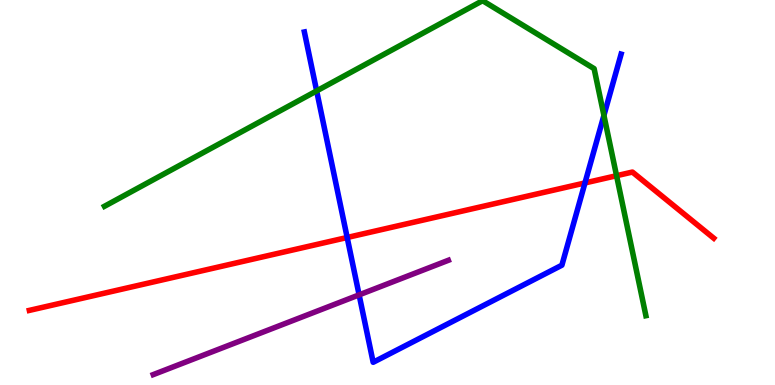[{'lines': ['blue', 'red'], 'intersections': [{'x': 4.48, 'y': 3.83}, {'x': 7.55, 'y': 5.25}]}, {'lines': ['green', 'red'], 'intersections': [{'x': 7.96, 'y': 5.44}]}, {'lines': ['purple', 'red'], 'intersections': []}, {'lines': ['blue', 'green'], 'intersections': [{'x': 4.09, 'y': 7.64}, {'x': 7.79, 'y': 7.0}]}, {'lines': ['blue', 'purple'], 'intersections': [{'x': 4.63, 'y': 2.34}]}, {'lines': ['green', 'purple'], 'intersections': []}]